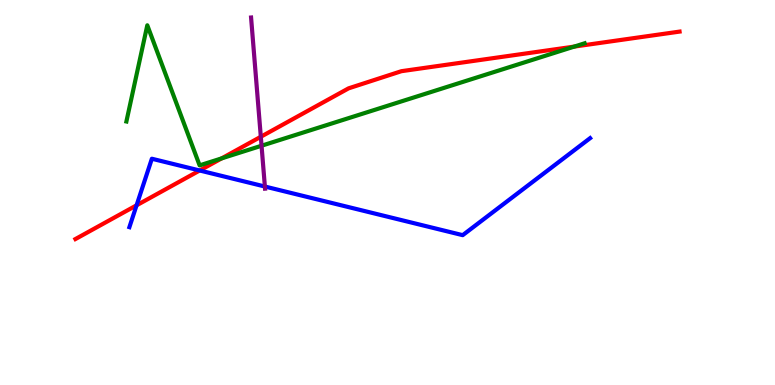[{'lines': ['blue', 'red'], 'intersections': [{'x': 1.76, 'y': 4.67}, {'x': 2.58, 'y': 5.57}]}, {'lines': ['green', 'red'], 'intersections': [{'x': 2.86, 'y': 5.89}, {'x': 7.41, 'y': 8.79}]}, {'lines': ['purple', 'red'], 'intersections': [{'x': 3.37, 'y': 6.45}]}, {'lines': ['blue', 'green'], 'intersections': []}, {'lines': ['blue', 'purple'], 'intersections': [{'x': 3.42, 'y': 5.16}]}, {'lines': ['green', 'purple'], 'intersections': [{'x': 3.37, 'y': 6.21}]}]